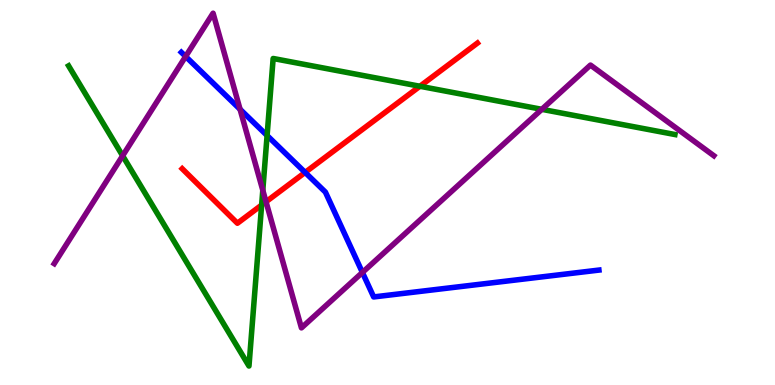[{'lines': ['blue', 'red'], 'intersections': [{'x': 3.94, 'y': 5.52}]}, {'lines': ['green', 'red'], 'intersections': [{'x': 3.38, 'y': 4.67}, {'x': 5.42, 'y': 7.76}]}, {'lines': ['purple', 'red'], 'intersections': [{'x': 3.43, 'y': 4.76}]}, {'lines': ['blue', 'green'], 'intersections': [{'x': 3.45, 'y': 6.48}]}, {'lines': ['blue', 'purple'], 'intersections': [{'x': 2.4, 'y': 8.53}, {'x': 3.1, 'y': 7.16}, {'x': 4.68, 'y': 2.92}]}, {'lines': ['green', 'purple'], 'intersections': [{'x': 1.58, 'y': 5.95}, {'x': 3.39, 'y': 5.06}, {'x': 6.99, 'y': 7.16}]}]